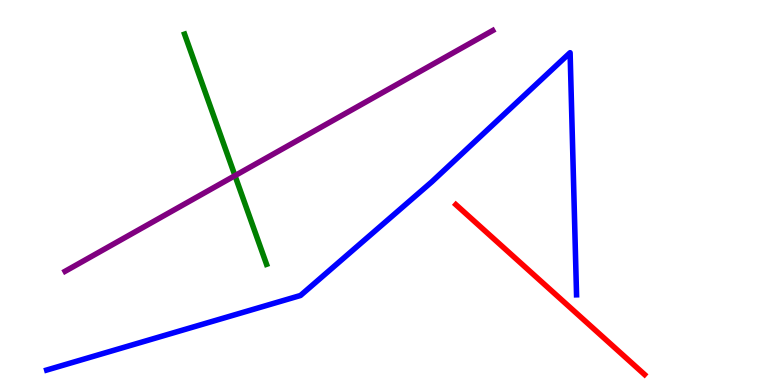[{'lines': ['blue', 'red'], 'intersections': []}, {'lines': ['green', 'red'], 'intersections': []}, {'lines': ['purple', 'red'], 'intersections': []}, {'lines': ['blue', 'green'], 'intersections': []}, {'lines': ['blue', 'purple'], 'intersections': []}, {'lines': ['green', 'purple'], 'intersections': [{'x': 3.03, 'y': 5.44}]}]